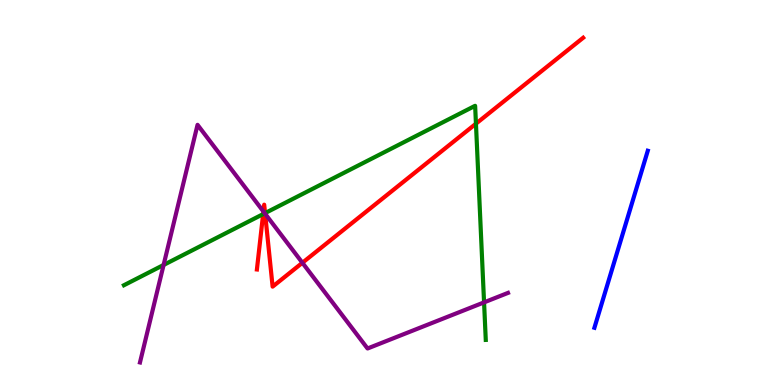[{'lines': ['blue', 'red'], 'intersections': []}, {'lines': ['green', 'red'], 'intersections': [{'x': 3.4, 'y': 4.44}, {'x': 3.42, 'y': 4.46}, {'x': 6.14, 'y': 6.79}]}, {'lines': ['purple', 'red'], 'intersections': [{'x': 3.4, 'y': 4.51}, {'x': 3.42, 'y': 4.45}, {'x': 3.9, 'y': 3.17}]}, {'lines': ['blue', 'green'], 'intersections': []}, {'lines': ['blue', 'purple'], 'intersections': []}, {'lines': ['green', 'purple'], 'intersections': [{'x': 2.11, 'y': 3.12}, {'x': 3.42, 'y': 4.46}, {'x': 6.25, 'y': 2.15}]}]